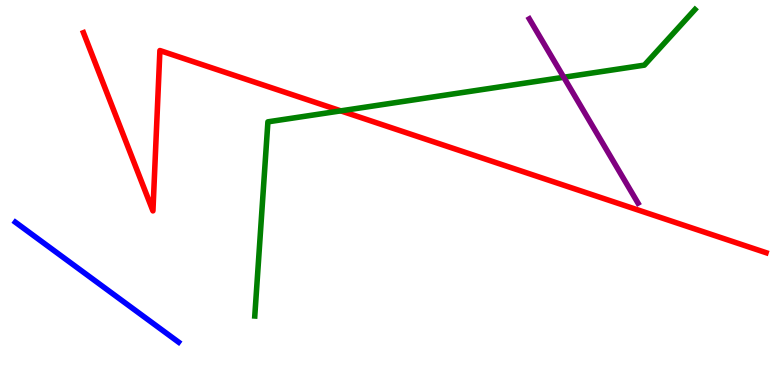[{'lines': ['blue', 'red'], 'intersections': []}, {'lines': ['green', 'red'], 'intersections': [{'x': 4.4, 'y': 7.12}]}, {'lines': ['purple', 'red'], 'intersections': []}, {'lines': ['blue', 'green'], 'intersections': []}, {'lines': ['blue', 'purple'], 'intersections': []}, {'lines': ['green', 'purple'], 'intersections': [{'x': 7.27, 'y': 7.99}]}]